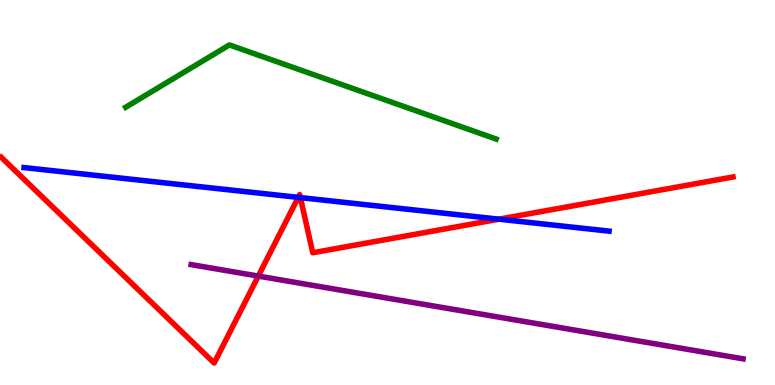[{'lines': ['blue', 'red'], 'intersections': [{'x': 3.85, 'y': 4.87}, {'x': 3.88, 'y': 4.87}, {'x': 6.44, 'y': 4.31}]}, {'lines': ['green', 'red'], 'intersections': []}, {'lines': ['purple', 'red'], 'intersections': [{'x': 3.33, 'y': 2.83}]}, {'lines': ['blue', 'green'], 'intersections': []}, {'lines': ['blue', 'purple'], 'intersections': []}, {'lines': ['green', 'purple'], 'intersections': []}]